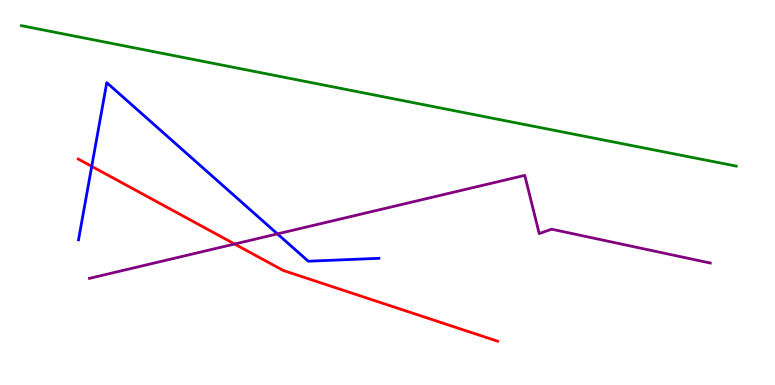[{'lines': ['blue', 'red'], 'intersections': [{'x': 1.18, 'y': 5.68}]}, {'lines': ['green', 'red'], 'intersections': []}, {'lines': ['purple', 'red'], 'intersections': [{'x': 3.03, 'y': 3.66}]}, {'lines': ['blue', 'green'], 'intersections': []}, {'lines': ['blue', 'purple'], 'intersections': [{'x': 3.58, 'y': 3.92}]}, {'lines': ['green', 'purple'], 'intersections': []}]